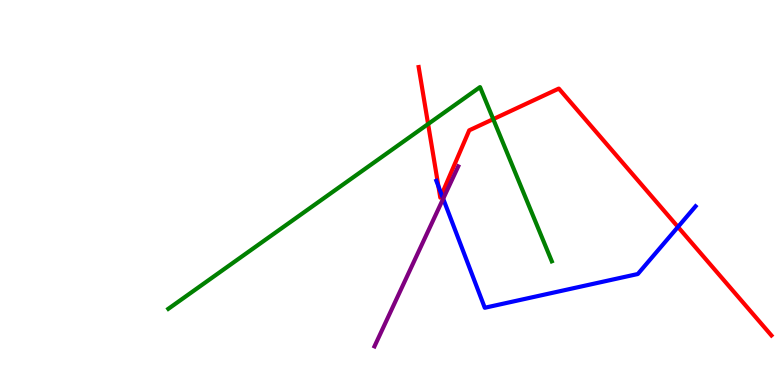[{'lines': ['blue', 'red'], 'intersections': [{'x': 5.66, 'y': 5.16}, {'x': 5.7, 'y': 4.95}, {'x': 8.75, 'y': 4.11}]}, {'lines': ['green', 'red'], 'intersections': [{'x': 5.52, 'y': 6.78}, {'x': 6.36, 'y': 6.91}]}, {'lines': ['purple', 'red'], 'intersections': []}, {'lines': ['blue', 'green'], 'intersections': []}, {'lines': ['blue', 'purple'], 'intersections': [{'x': 5.72, 'y': 4.84}]}, {'lines': ['green', 'purple'], 'intersections': []}]